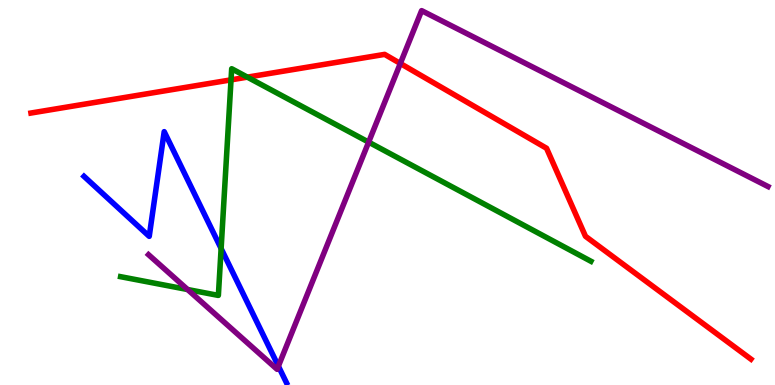[{'lines': ['blue', 'red'], 'intersections': []}, {'lines': ['green', 'red'], 'intersections': [{'x': 2.98, 'y': 7.93}, {'x': 3.19, 'y': 8.0}]}, {'lines': ['purple', 'red'], 'intersections': [{'x': 5.17, 'y': 8.35}]}, {'lines': ['blue', 'green'], 'intersections': [{'x': 2.85, 'y': 3.54}]}, {'lines': ['blue', 'purple'], 'intersections': [{'x': 3.59, 'y': 0.49}]}, {'lines': ['green', 'purple'], 'intersections': [{'x': 2.42, 'y': 2.48}, {'x': 4.76, 'y': 6.31}]}]